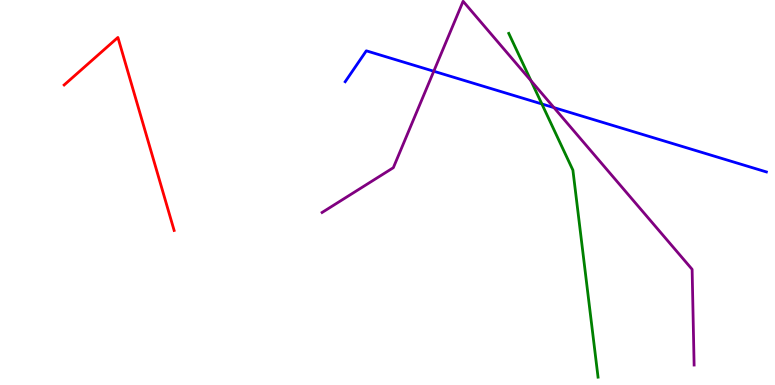[{'lines': ['blue', 'red'], 'intersections': []}, {'lines': ['green', 'red'], 'intersections': []}, {'lines': ['purple', 'red'], 'intersections': []}, {'lines': ['blue', 'green'], 'intersections': [{'x': 6.99, 'y': 7.3}]}, {'lines': ['blue', 'purple'], 'intersections': [{'x': 5.6, 'y': 8.15}, {'x': 7.15, 'y': 7.2}]}, {'lines': ['green', 'purple'], 'intersections': [{'x': 6.85, 'y': 7.9}]}]